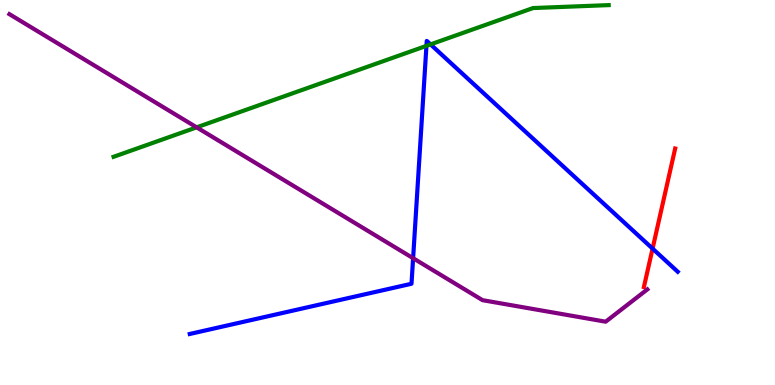[{'lines': ['blue', 'red'], 'intersections': [{'x': 8.42, 'y': 3.54}]}, {'lines': ['green', 'red'], 'intersections': []}, {'lines': ['purple', 'red'], 'intersections': []}, {'lines': ['blue', 'green'], 'intersections': [{'x': 5.5, 'y': 8.81}, {'x': 5.56, 'y': 8.85}]}, {'lines': ['blue', 'purple'], 'intersections': [{'x': 5.33, 'y': 3.29}]}, {'lines': ['green', 'purple'], 'intersections': [{'x': 2.54, 'y': 6.69}]}]